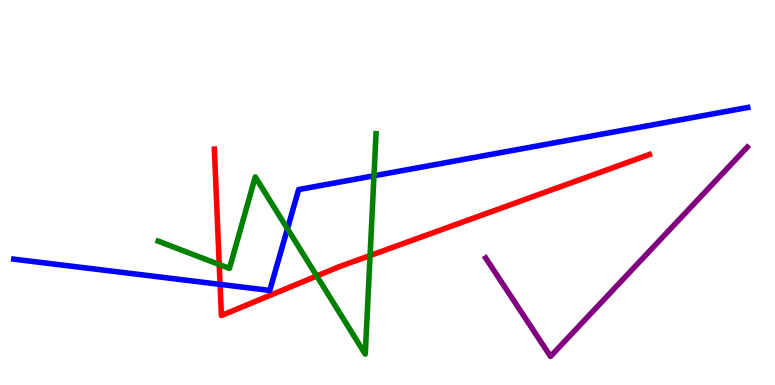[{'lines': ['blue', 'red'], 'intersections': [{'x': 2.84, 'y': 2.61}]}, {'lines': ['green', 'red'], 'intersections': [{'x': 2.83, 'y': 3.13}, {'x': 4.09, 'y': 2.83}, {'x': 4.78, 'y': 3.36}]}, {'lines': ['purple', 'red'], 'intersections': []}, {'lines': ['blue', 'green'], 'intersections': [{'x': 3.71, 'y': 4.06}, {'x': 4.83, 'y': 5.43}]}, {'lines': ['blue', 'purple'], 'intersections': []}, {'lines': ['green', 'purple'], 'intersections': []}]